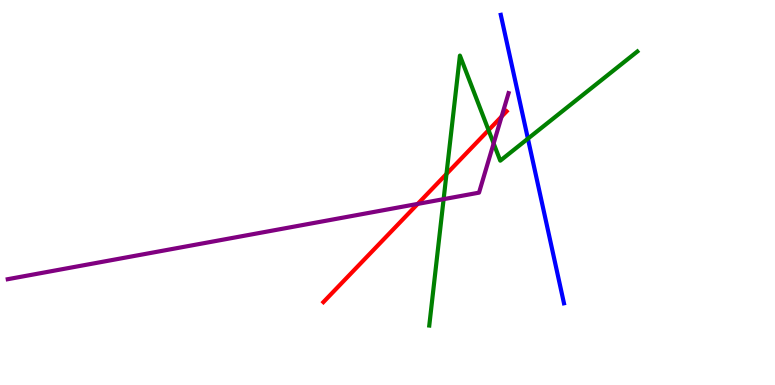[{'lines': ['blue', 'red'], 'intersections': []}, {'lines': ['green', 'red'], 'intersections': [{'x': 5.76, 'y': 5.48}, {'x': 6.3, 'y': 6.62}]}, {'lines': ['purple', 'red'], 'intersections': [{'x': 5.39, 'y': 4.7}, {'x': 6.47, 'y': 6.97}]}, {'lines': ['blue', 'green'], 'intersections': [{'x': 6.81, 'y': 6.4}]}, {'lines': ['blue', 'purple'], 'intersections': []}, {'lines': ['green', 'purple'], 'intersections': [{'x': 5.72, 'y': 4.83}, {'x': 6.37, 'y': 6.27}]}]